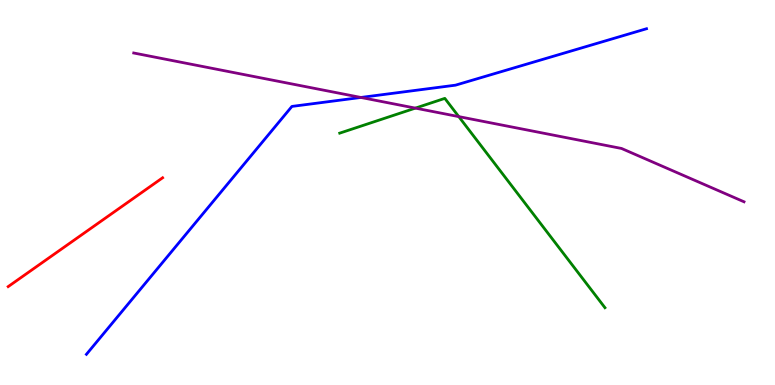[{'lines': ['blue', 'red'], 'intersections': []}, {'lines': ['green', 'red'], 'intersections': []}, {'lines': ['purple', 'red'], 'intersections': []}, {'lines': ['blue', 'green'], 'intersections': []}, {'lines': ['blue', 'purple'], 'intersections': [{'x': 4.66, 'y': 7.47}]}, {'lines': ['green', 'purple'], 'intersections': [{'x': 5.36, 'y': 7.19}, {'x': 5.92, 'y': 6.97}]}]